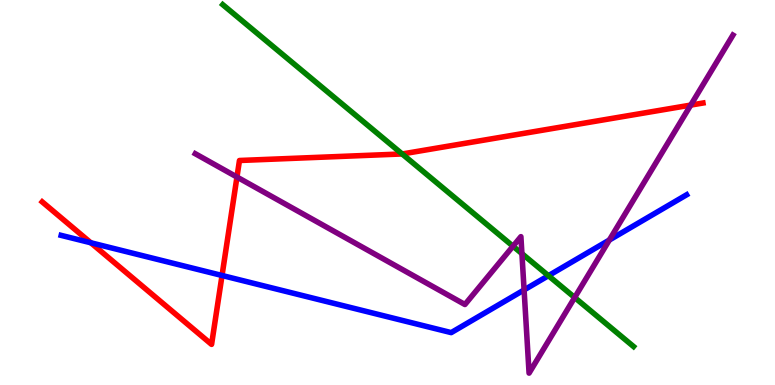[{'lines': ['blue', 'red'], 'intersections': [{'x': 1.17, 'y': 3.69}, {'x': 2.86, 'y': 2.84}]}, {'lines': ['green', 'red'], 'intersections': [{'x': 5.19, 'y': 6.0}]}, {'lines': ['purple', 'red'], 'intersections': [{'x': 3.06, 'y': 5.4}, {'x': 8.91, 'y': 7.27}]}, {'lines': ['blue', 'green'], 'intersections': [{'x': 7.08, 'y': 2.84}]}, {'lines': ['blue', 'purple'], 'intersections': [{'x': 6.76, 'y': 2.47}, {'x': 7.86, 'y': 3.77}]}, {'lines': ['green', 'purple'], 'intersections': [{'x': 6.62, 'y': 3.6}, {'x': 6.73, 'y': 3.41}, {'x': 7.42, 'y': 2.27}]}]